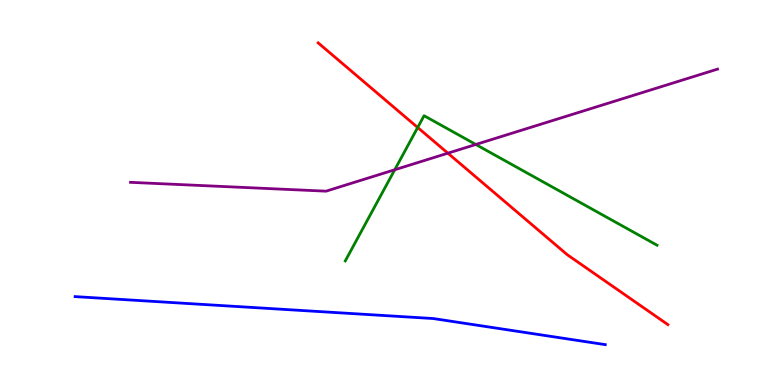[{'lines': ['blue', 'red'], 'intersections': []}, {'lines': ['green', 'red'], 'intersections': [{'x': 5.39, 'y': 6.69}]}, {'lines': ['purple', 'red'], 'intersections': [{'x': 5.78, 'y': 6.02}]}, {'lines': ['blue', 'green'], 'intersections': []}, {'lines': ['blue', 'purple'], 'intersections': []}, {'lines': ['green', 'purple'], 'intersections': [{'x': 5.09, 'y': 5.59}, {'x': 6.14, 'y': 6.25}]}]